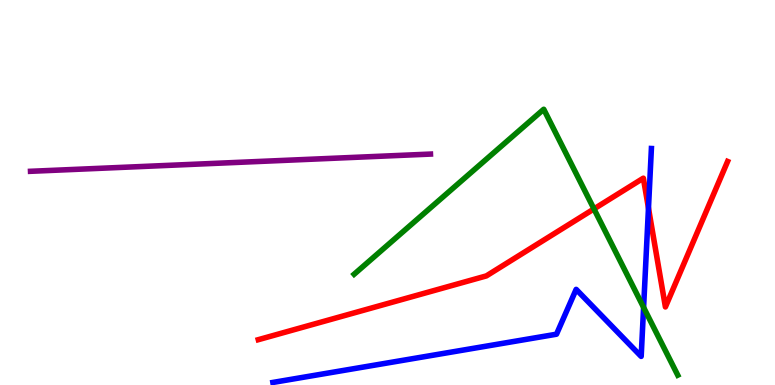[{'lines': ['blue', 'red'], 'intersections': [{'x': 8.37, 'y': 4.59}]}, {'lines': ['green', 'red'], 'intersections': [{'x': 7.66, 'y': 4.57}]}, {'lines': ['purple', 'red'], 'intersections': []}, {'lines': ['blue', 'green'], 'intersections': [{'x': 8.3, 'y': 2.02}]}, {'lines': ['blue', 'purple'], 'intersections': []}, {'lines': ['green', 'purple'], 'intersections': []}]